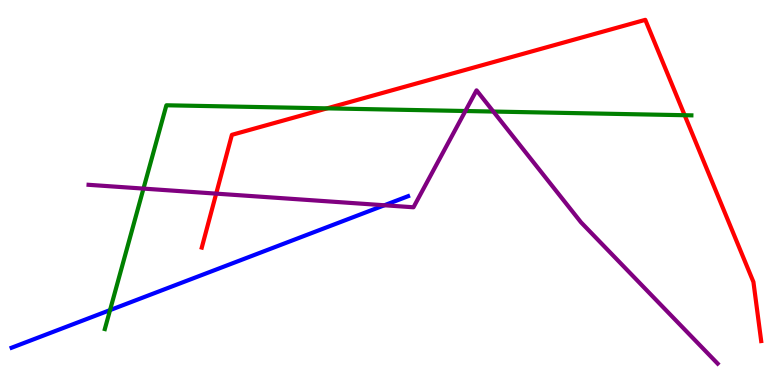[{'lines': ['blue', 'red'], 'intersections': []}, {'lines': ['green', 'red'], 'intersections': [{'x': 4.22, 'y': 7.19}, {'x': 8.83, 'y': 7.01}]}, {'lines': ['purple', 'red'], 'intersections': [{'x': 2.79, 'y': 4.97}]}, {'lines': ['blue', 'green'], 'intersections': [{'x': 1.42, 'y': 1.95}]}, {'lines': ['blue', 'purple'], 'intersections': [{'x': 4.96, 'y': 4.67}]}, {'lines': ['green', 'purple'], 'intersections': [{'x': 1.85, 'y': 5.1}, {'x': 6.0, 'y': 7.12}, {'x': 6.37, 'y': 7.1}]}]